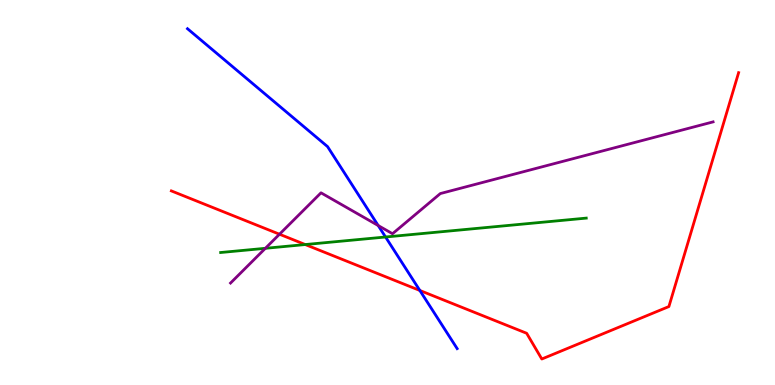[{'lines': ['blue', 'red'], 'intersections': [{'x': 5.42, 'y': 2.46}]}, {'lines': ['green', 'red'], 'intersections': [{'x': 3.94, 'y': 3.65}]}, {'lines': ['purple', 'red'], 'intersections': [{'x': 3.61, 'y': 3.92}]}, {'lines': ['blue', 'green'], 'intersections': [{'x': 4.97, 'y': 3.84}]}, {'lines': ['blue', 'purple'], 'intersections': [{'x': 4.88, 'y': 4.14}]}, {'lines': ['green', 'purple'], 'intersections': [{'x': 3.42, 'y': 3.55}]}]